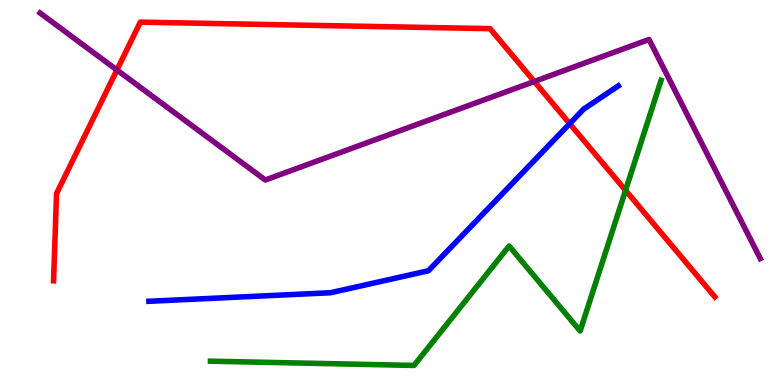[{'lines': ['blue', 'red'], 'intersections': [{'x': 7.35, 'y': 6.79}]}, {'lines': ['green', 'red'], 'intersections': [{'x': 8.07, 'y': 5.06}]}, {'lines': ['purple', 'red'], 'intersections': [{'x': 1.51, 'y': 8.18}, {'x': 6.89, 'y': 7.88}]}, {'lines': ['blue', 'green'], 'intersections': []}, {'lines': ['blue', 'purple'], 'intersections': []}, {'lines': ['green', 'purple'], 'intersections': []}]